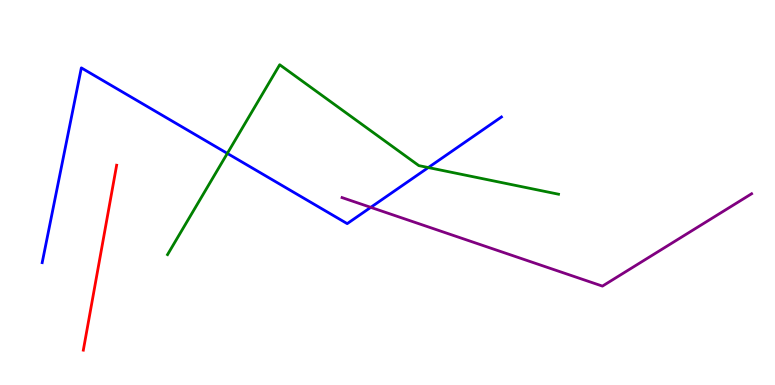[{'lines': ['blue', 'red'], 'intersections': []}, {'lines': ['green', 'red'], 'intersections': []}, {'lines': ['purple', 'red'], 'intersections': []}, {'lines': ['blue', 'green'], 'intersections': [{'x': 2.93, 'y': 6.02}, {'x': 5.53, 'y': 5.65}]}, {'lines': ['blue', 'purple'], 'intersections': [{'x': 4.78, 'y': 4.61}]}, {'lines': ['green', 'purple'], 'intersections': []}]